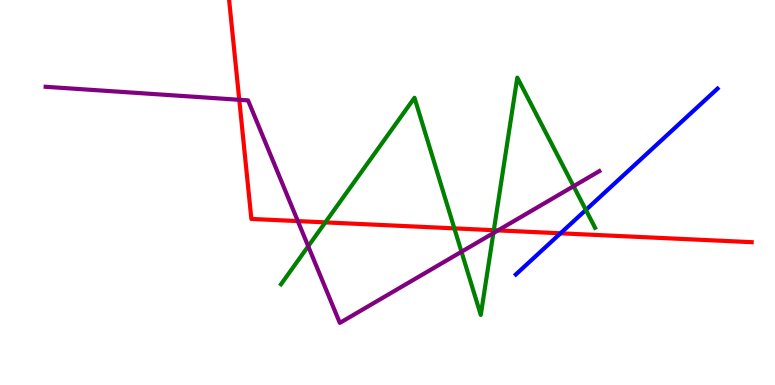[{'lines': ['blue', 'red'], 'intersections': [{'x': 7.23, 'y': 3.94}]}, {'lines': ['green', 'red'], 'intersections': [{'x': 4.2, 'y': 4.22}, {'x': 5.86, 'y': 4.07}, {'x': 6.37, 'y': 4.02}]}, {'lines': ['purple', 'red'], 'intersections': [{'x': 3.09, 'y': 7.41}, {'x': 3.84, 'y': 4.26}, {'x': 6.43, 'y': 4.02}]}, {'lines': ['blue', 'green'], 'intersections': [{'x': 7.56, 'y': 4.55}]}, {'lines': ['blue', 'purple'], 'intersections': []}, {'lines': ['green', 'purple'], 'intersections': [{'x': 3.98, 'y': 3.6}, {'x': 5.95, 'y': 3.46}, {'x': 6.37, 'y': 3.95}, {'x': 7.4, 'y': 5.16}]}]